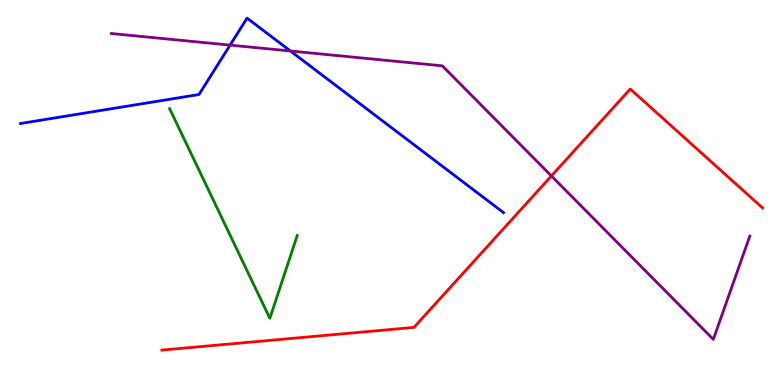[{'lines': ['blue', 'red'], 'intersections': []}, {'lines': ['green', 'red'], 'intersections': []}, {'lines': ['purple', 'red'], 'intersections': [{'x': 7.11, 'y': 5.43}]}, {'lines': ['blue', 'green'], 'intersections': []}, {'lines': ['blue', 'purple'], 'intersections': [{'x': 2.97, 'y': 8.83}, {'x': 3.75, 'y': 8.68}]}, {'lines': ['green', 'purple'], 'intersections': []}]